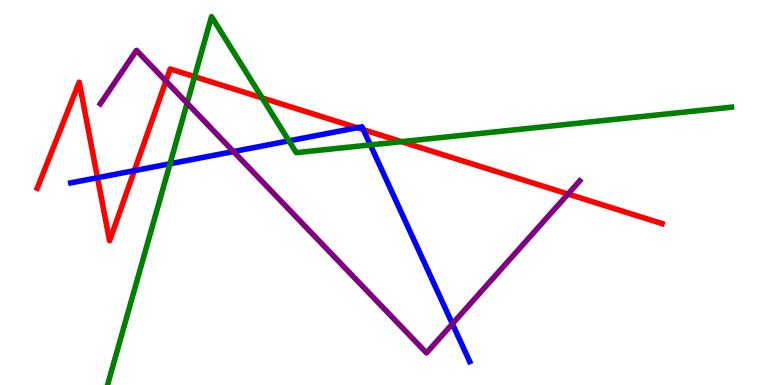[{'lines': ['blue', 'red'], 'intersections': [{'x': 1.26, 'y': 5.38}, {'x': 1.73, 'y': 5.57}, {'x': 4.61, 'y': 6.68}, {'x': 4.69, 'y': 6.63}]}, {'lines': ['green', 'red'], 'intersections': [{'x': 2.51, 'y': 8.01}, {'x': 3.38, 'y': 7.46}, {'x': 5.18, 'y': 6.32}]}, {'lines': ['purple', 'red'], 'intersections': [{'x': 2.14, 'y': 7.89}, {'x': 7.33, 'y': 4.96}]}, {'lines': ['blue', 'green'], 'intersections': [{'x': 2.19, 'y': 5.75}, {'x': 3.73, 'y': 6.34}, {'x': 4.78, 'y': 6.24}]}, {'lines': ['blue', 'purple'], 'intersections': [{'x': 3.01, 'y': 6.06}, {'x': 5.84, 'y': 1.59}]}, {'lines': ['green', 'purple'], 'intersections': [{'x': 2.41, 'y': 7.32}]}]